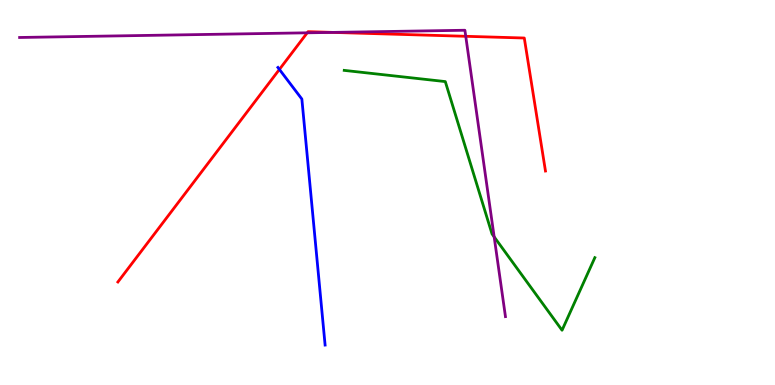[{'lines': ['blue', 'red'], 'intersections': [{'x': 3.61, 'y': 8.2}]}, {'lines': ['green', 'red'], 'intersections': []}, {'lines': ['purple', 'red'], 'intersections': [{'x': 3.96, 'y': 9.15}, {'x': 4.29, 'y': 9.16}, {'x': 6.01, 'y': 9.06}]}, {'lines': ['blue', 'green'], 'intersections': []}, {'lines': ['blue', 'purple'], 'intersections': []}, {'lines': ['green', 'purple'], 'intersections': [{'x': 6.38, 'y': 3.85}]}]